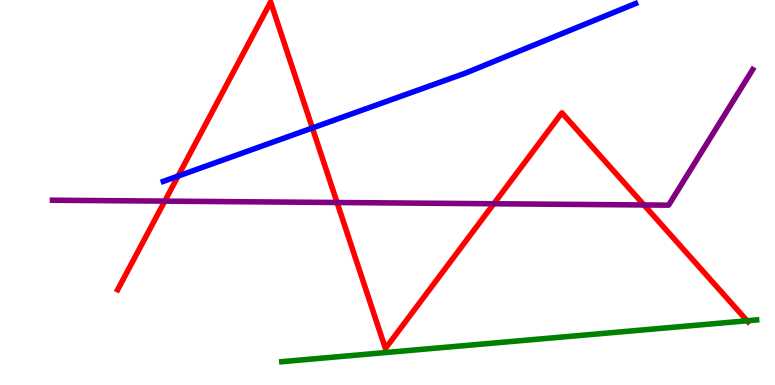[{'lines': ['blue', 'red'], 'intersections': [{'x': 2.3, 'y': 5.43}, {'x': 4.03, 'y': 6.68}]}, {'lines': ['green', 'red'], 'intersections': [{'x': 9.64, 'y': 1.67}]}, {'lines': ['purple', 'red'], 'intersections': [{'x': 2.13, 'y': 4.78}, {'x': 4.35, 'y': 4.74}, {'x': 6.37, 'y': 4.71}, {'x': 8.31, 'y': 4.68}]}, {'lines': ['blue', 'green'], 'intersections': []}, {'lines': ['blue', 'purple'], 'intersections': []}, {'lines': ['green', 'purple'], 'intersections': []}]